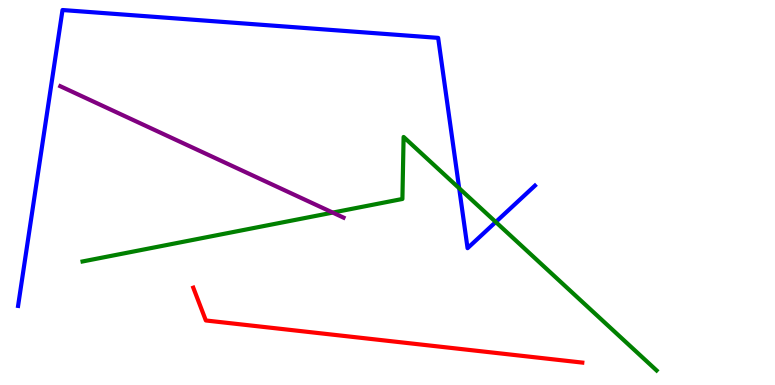[{'lines': ['blue', 'red'], 'intersections': []}, {'lines': ['green', 'red'], 'intersections': []}, {'lines': ['purple', 'red'], 'intersections': []}, {'lines': ['blue', 'green'], 'intersections': [{'x': 5.92, 'y': 5.11}, {'x': 6.4, 'y': 4.23}]}, {'lines': ['blue', 'purple'], 'intersections': []}, {'lines': ['green', 'purple'], 'intersections': [{'x': 4.29, 'y': 4.48}]}]